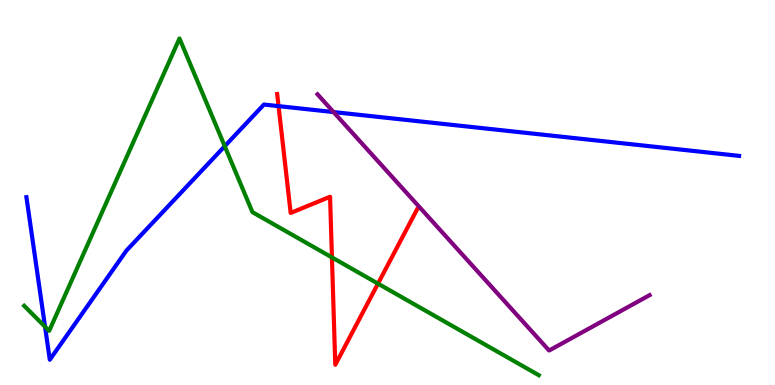[{'lines': ['blue', 'red'], 'intersections': [{'x': 3.59, 'y': 7.24}]}, {'lines': ['green', 'red'], 'intersections': [{'x': 4.28, 'y': 3.31}, {'x': 4.88, 'y': 2.63}]}, {'lines': ['purple', 'red'], 'intersections': []}, {'lines': ['blue', 'green'], 'intersections': [{'x': 0.581, 'y': 1.51}, {'x': 2.9, 'y': 6.2}]}, {'lines': ['blue', 'purple'], 'intersections': [{'x': 4.3, 'y': 7.09}]}, {'lines': ['green', 'purple'], 'intersections': []}]